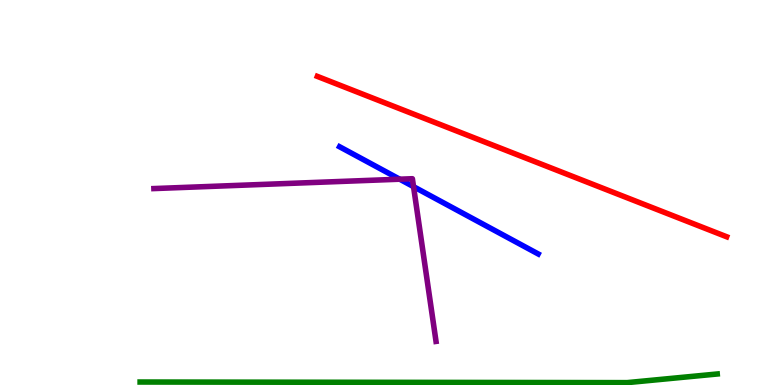[{'lines': ['blue', 'red'], 'intersections': []}, {'lines': ['green', 'red'], 'intersections': []}, {'lines': ['purple', 'red'], 'intersections': []}, {'lines': ['blue', 'green'], 'intersections': []}, {'lines': ['blue', 'purple'], 'intersections': [{'x': 5.16, 'y': 5.35}, {'x': 5.34, 'y': 5.15}]}, {'lines': ['green', 'purple'], 'intersections': []}]